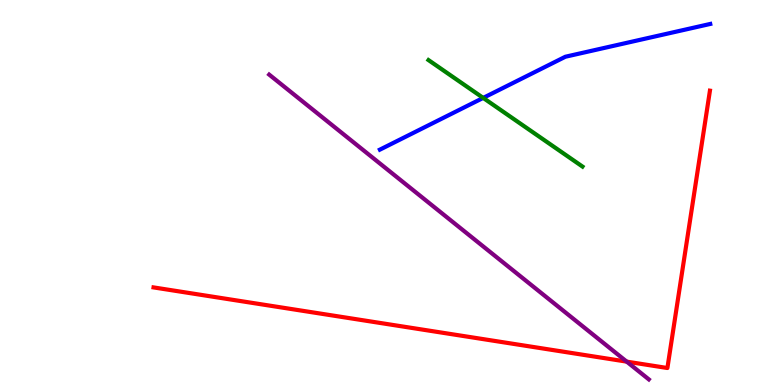[{'lines': ['blue', 'red'], 'intersections': []}, {'lines': ['green', 'red'], 'intersections': []}, {'lines': ['purple', 'red'], 'intersections': [{'x': 8.09, 'y': 0.607}]}, {'lines': ['blue', 'green'], 'intersections': [{'x': 6.23, 'y': 7.46}]}, {'lines': ['blue', 'purple'], 'intersections': []}, {'lines': ['green', 'purple'], 'intersections': []}]